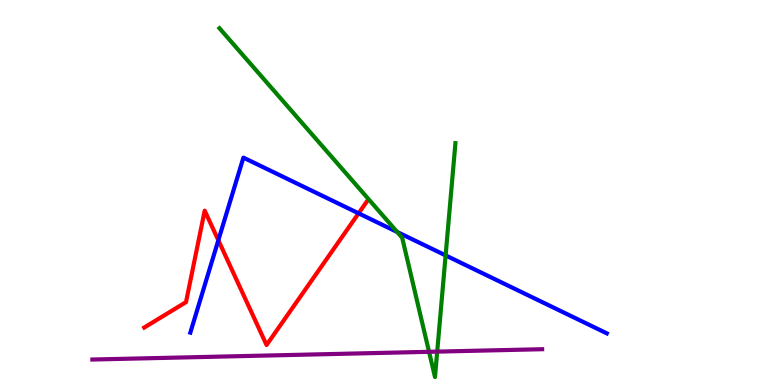[{'lines': ['blue', 'red'], 'intersections': [{'x': 2.82, 'y': 3.76}, {'x': 4.63, 'y': 4.46}]}, {'lines': ['green', 'red'], 'intersections': []}, {'lines': ['purple', 'red'], 'intersections': []}, {'lines': ['blue', 'green'], 'intersections': [{'x': 5.12, 'y': 3.97}, {'x': 5.75, 'y': 3.37}]}, {'lines': ['blue', 'purple'], 'intersections': []}, {'lines': ['green', 'purple'], 'intersections': [{'x': 5.54, 'y': 0.862}, {'x': 5.64, 'y': 0.867}]}]